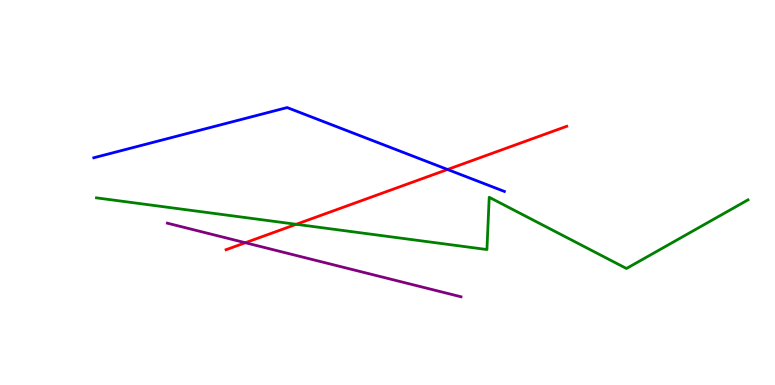[{'lines': ['blue', 'red'], 'intersections': [{'x': 5.77, 'y': 5.6}]}, {'lines': ['green', 'red'], 'intersections': [{'x': 3.82, 'y': 4.17}]}, {'lines': ['purple', 'red'], 'intersections': [{'x': 3.17, 'y': 3.7}]}, {'lines': ['blue', 'green'], 'intersections': []}, {'lines': ['blue', 'purple'], 'intersections': []}, {'lines': ['green', 'purple'], 'intersections': []}]